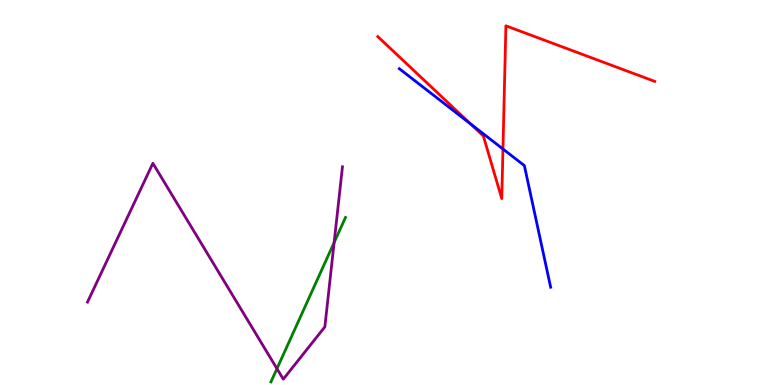[{'lines': ['blue', 'red'], 'intersections': [{'x': 6.07, 'y': 6.79}, {'x': 6.49, 'y': 6.13}]}, {'lines': ['green', 'red'], 'intersections': []}, {'lines': ['purple', 'red'], 'intersections': []}, {'lines': ['blue', 'green'], 'intersections': []}, {'lines': ['blue', 'purple'], 'intersections': []}, {'lines': ['green', 'purple'], 'intersections': [{'x': 3.57, 'y': 0.424}, {'x': 4.31, 'y': 3.7}]}]